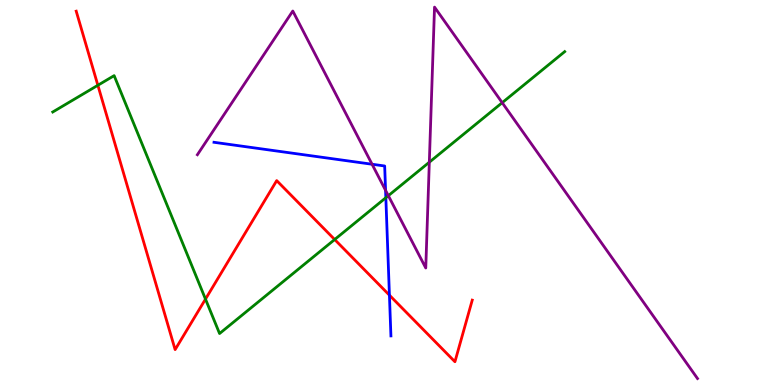[{'lines': ['blue', 'red'], 'intersections': [{'x': 5.02, 'y': 2.33}]}, {'lines': ['green', 'red'], 'intersections': [{'x': 1.26, 'y': 7.79}, {'x': 2.65, 'y': 2.23}, {'x': 4.32, 'y': 3.78}]}, {'lines': ['purple', 'red'], 'intersections': []}, {'lines': ['blue', 'green'], 'intersections': [{'x': 4.98, 'y': 4.86}]}, {'lines': ['blue', 'purple'], 'intersections': [{'x': 4.8, 'y': 5.73}, {'x': 4.98, 'y': 5.06}]}, {'lines': ['green', 'purple'], 'intersections': [{'x': 5.01, 'y': 4.92}, {'x': 5.54, 'y': 5.79}, {'x': 6.48, 'y': 7.33}]}]